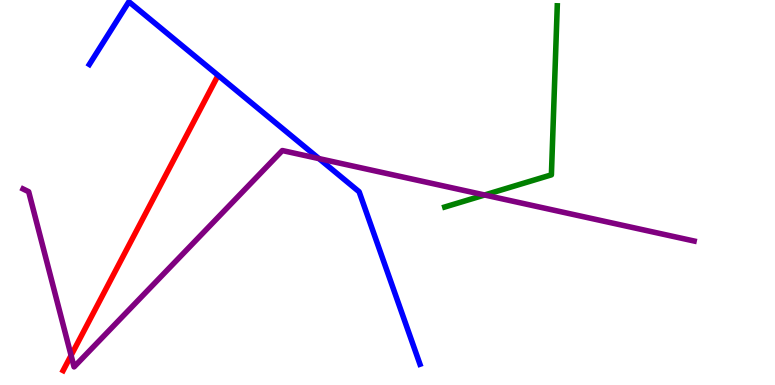[{'lines': ['blue', 'red'], 'intersections': []}, {'lines': ['green', 'red'], 'intersections': []}, {'lines': ['purple', 'red'], 'intersections': [{'x': 0.917, 'y': 0.769}]}, {'lines': ['blue', 'green'], 'intersections': []}, {'lines': ['blue', 'purple'], 'intersections': [{'x': 4.12, 'y': 5.88}]}, {'lines': ['green', 'purple'], 'intersections': [{'x': 6.25, 'y': 4.94}]}]